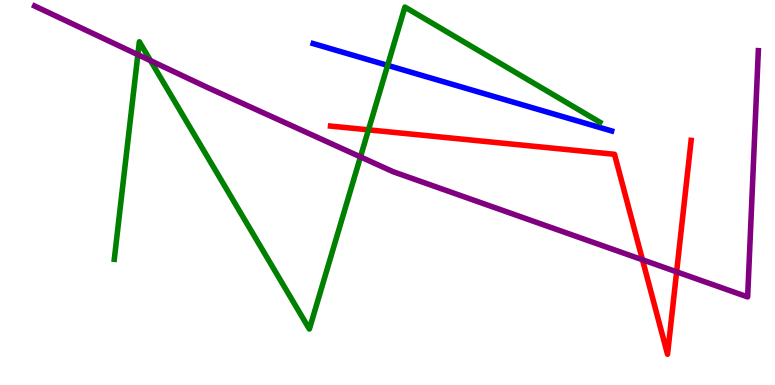[{'lines': ['blue', 'red'], 'intersections': []}, {'lines': ['green', 'red'], 'intersections': [{'x': 4.75, 'y': 6.63}]}, {'lines': ['purple', 'red'], 'intersections': [{'x': 8.29, 'y': 3.25}, {'x': 8.73, 'y': 2.94}]}, {'lines': ['blue', 'green'], 'intersections': [{'x': 5.0, 'y': 8.3}]}, {'lines': ['blue', 'purple'], 'intersections': []}, {'lines': ['green', 'purple'], 'intersections': [{'x': 1.78, 'y': 8.58}, {'x': 1.94, 'y': 8.43}, {'x': 4.65, 'y': 5.92}]}]